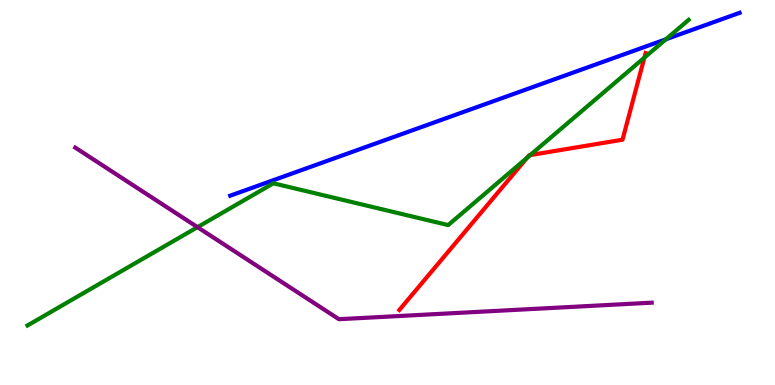[{'lines': ['blue', 'red'], 'intersections': []}, {'lines': ['green', 'red'], 'intersections': [{'x': 6.8, 'y': 5.9}, {'x': 6.84, 'y': 5.97}, {'x': 8.31, 'y': 8.5}]}, {'lines': ['purple', 'red'], 'intersections': []}, {'lines': ['blue', 'green'], 'intersections': [{'x': 8.59, 'y': 8.98}]}, {'lines': ['blue', 'purple'], 'intersections': []}, {'lines': ['green', 'purple'], 'intersections': [{'x': 2.55, 'y': 4.1}]}]